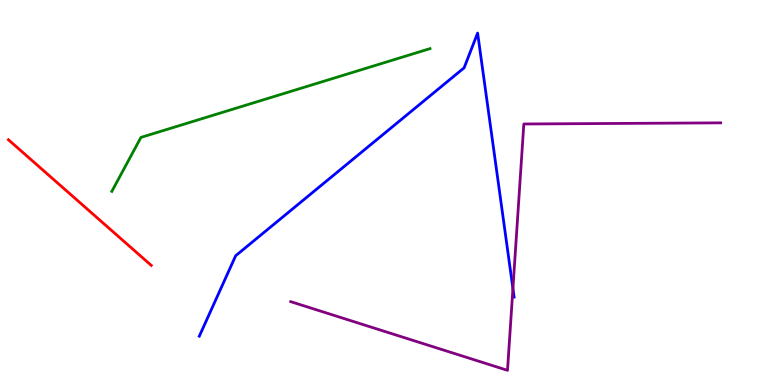[{'lines': ['blue', 'red'], 'intersections': []}, {'lines': ['green', 'red'], 'intersections': []}, {'lines': ['purple', 'red'], 'intersections': []}, {'lines': ['blue', 'green'], 'intersections': []}, {'lines': ['blue', 'purple'], 'intersections': [{'x': 6.62, 'y': 2.51}]}, {'lines': ['green', 'purple'], 'intersections': []}]